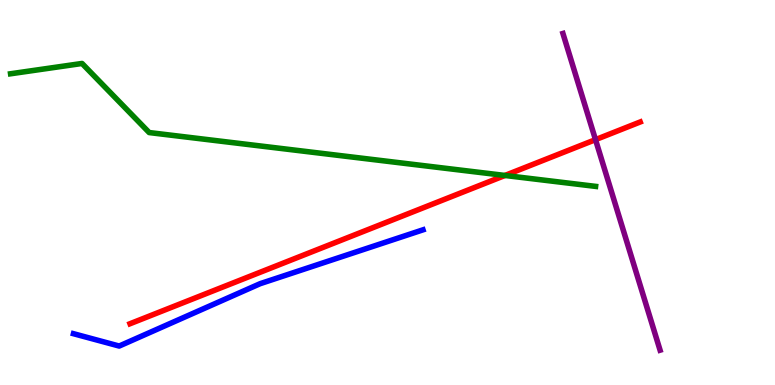[{'lines': ['blue', 'red'], 'intersections': []}, {'lines': ['green', 'red'], 'intersections': [{'x': 6.52, 'y': 5.44}]}, {'lines': ['purple', 'red'], 'intersections': [{'x': 7.68, 'y': 6.37}]}, {'lines': ['blue', 'green'], 'intersections': []}, {'lines': ['blue', 'purple'], 'intersections': []}, {'lines': ['green', 'purple'], 'intersections': []}]